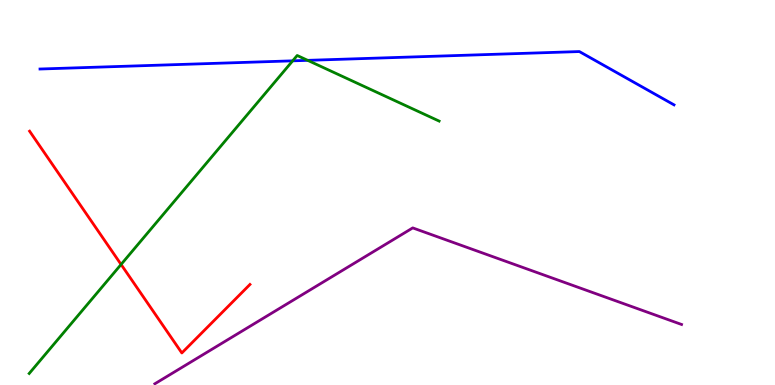[{'lines': ['blue', 'red'], 'intersections': []}, {'lines': ['green', 'red'], 'intersections': [{'x': 1.56, 'y': 3.13}]}, {'lines': ['purple', 'red'], 'intersections': []}, {'lines': ['blue', 'green'], 'intersections': [{'x': 3.78, 'y': 8.42}, {'x': 3.97, 'y': 8.43}]}, {'lines': ['blue', 'purple'], 'intersections': []}, {'lines': ['green', 'purple'], 'intersections': []}]